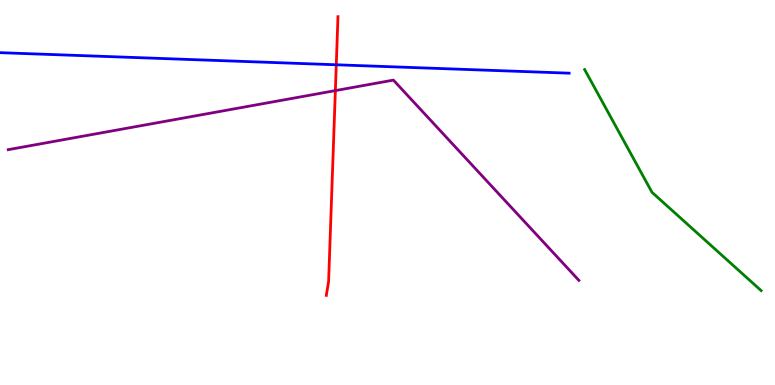[{'lines': ['blue', 'red'], 'intersections': [{'x': 4.34, 'y': 8.32}]}, {'lines': ['green', 'red'], 'intersections': []}, {'lines': ['purple', 'red'], 'intersections': [{'x': 4.33, 'y': 7.65}]}, {'lines': ['blue', 'green'], 'intersections': []}, {'lines': ['blue', 'purple'], 'intersections': []}, {'lines': ['green', 'purple'], 'intersections': []}]